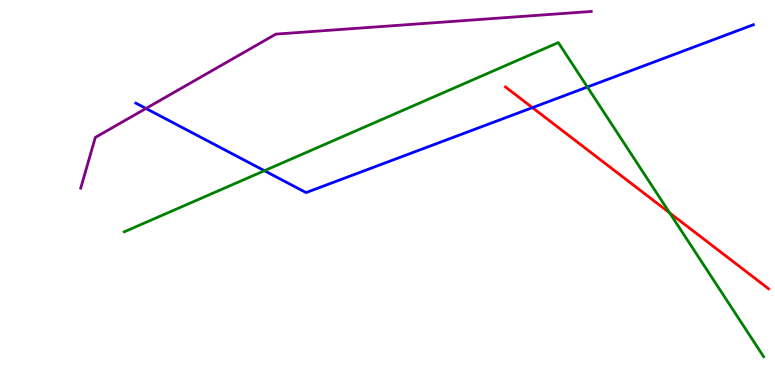[{'lines': ['blue', 'red'], 'intersections': [{'x': 6.87, 'y': 7.2}]}, {'lines': ['green', 'red'], 'intersections': [{'x': 8.64, 'y': 4.47}]}, {'lines': ['purple', 'red'], 'intersections': []}, {'lines': ['blue', 'green'], 'intersections': [{'x': 3.41, 'y': 5.57}, {'x': 7.58, 'y': 7.74}]}, {'lines': ['blue', 'purple'], 'intersections': [{'x': 1.88, 'y': 7.18}]}, {'lines': ['green', 'purple'], 'intersections': []}]